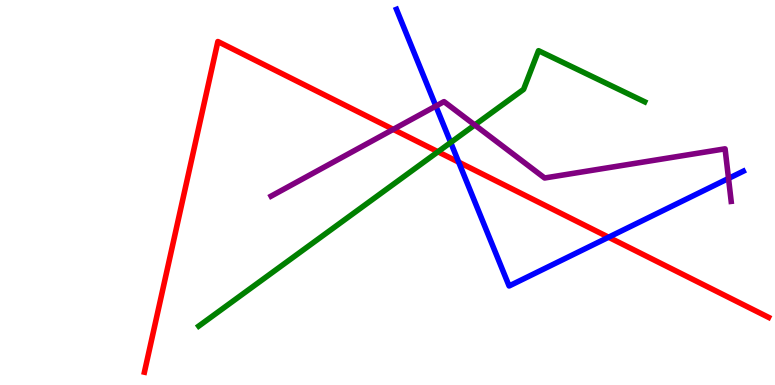[{'lines': ['blue', 'red'], 'intersections': [{'x': 5.92, 'y': 5.79}, {'x': 7.85, 'y': 3.84}]}, {'lines': ['green', 'red'], 'intersections': [{'x': 5.65, 'y': 6.06}]}, {'lines': ['purple', 'red'], 'intersections': [{'x': 5.07, 'y': 6.64}]}, {'lines': ['blue', 'green'], 'intersections': [{'x': 5.82, 'y': 6.3}]}, {'lines': ['blue', 'purple'], 'intersections': [{'x': 5.62, 'y': 7.24}, {'x': 9.4, 'y': 5.37}]}, {'lines': ['green', 'purple'], 'intersections': [{'x': 6.13, 'y': 6.75}]}]